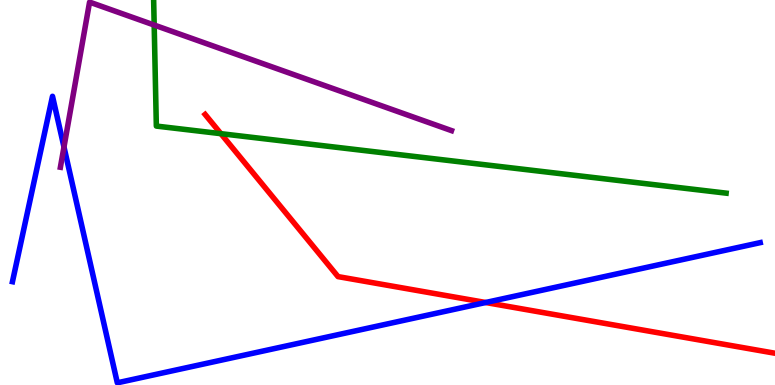[{'lines': ['blue', 'red'], 'intersections': [{'x': 6.27, 'y': 2.14}]}, {'lines': ['green', 'red'], 'intersections': [{'x': 2.85, 'y': 6.53}]}, {'lines': ['purple', 'red'], 'intersections': []}, {'lines': ['blue', 'green'], 'intersections': []}, {'lines': ['blue', 'purple'], 'intersections': [{'x': 0.826, 'y': 6.18}]}, {'lines': ['green', 'purple'], 'intersections': [{'x': 1.99, 'y': 9.35}]}]